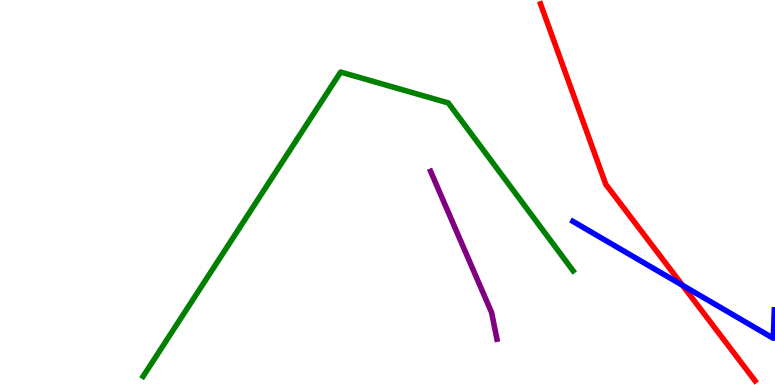[{'lines': ['blue', 'red'], 'intersections': [{'x': 8.81, 'y': 2.59}]}, {'lines': ['green', 'red'], 'intersections': []}, {'lines': ['purple', 'red'], 'intersections': []}, {'lines': ['blue', 'green'], 'intersections': []}, {'lines': ['blue', 'purple'], 'intersections': []}, {'lines': ['green', 'purple'], 'intersections': []}]